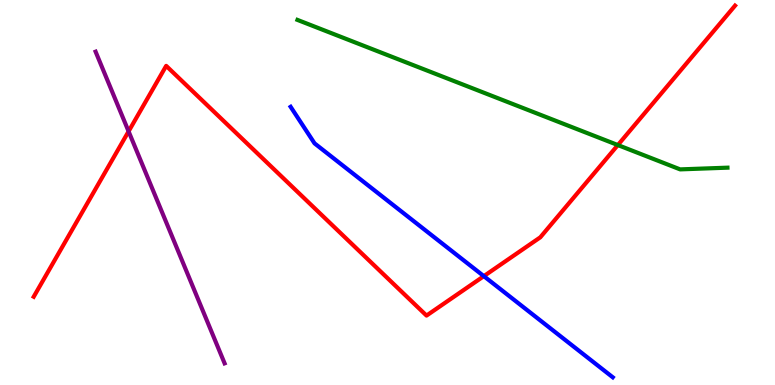[{'lines': ['blue', 'red'], 'intersections': [{'x': 6.24, 'y': 2.83}]}, {'lines': ['green', 'red'], 'intersections': [{'x': 7.97, 'y': 6.23}]}, {'lines': ['purple', 'red'], 'intersections': [{'x': 1.66, 'y': 6.59}]}, {'lines': ['blue', 'green'], 'intersections': []}, {'lines': ['blue', 'purple'], 'intersections': []}, {'lines': ['green', 'purple'], 'intersections': []}]